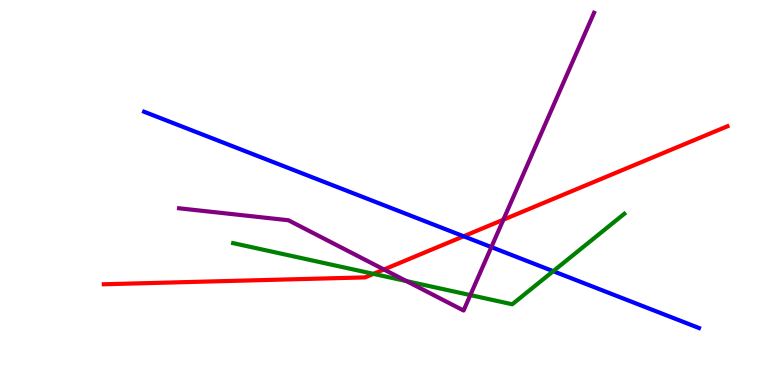[{'lines': ['blue', 'red'], 'intersections': [{'x': 5.98, 'y': 3.86}]}, {'lines': ['green', 'red'], 'intersections': [{'x': 4.82, 'y': 2.89}]}, {'lines': ['purple', 'red'], 'intersections': [{'x': 4.95, 'y': 3.0}, {'x': 6.5, 'y': 4.29}]}, {'lines': ['blue', 'green'], 'intersections': [{'x': 7.14, 'y': 2.96}]}, {'lines': ['blue', 'purple'], 'intersections': [{'x': 6.34, 'y': 3.58}]}, {'lines': ['green', 'purple'], 'intersections': [{'x': 5.24, 'y': 2.7}, {'x': 6.07, 'y': 2.34}]}]